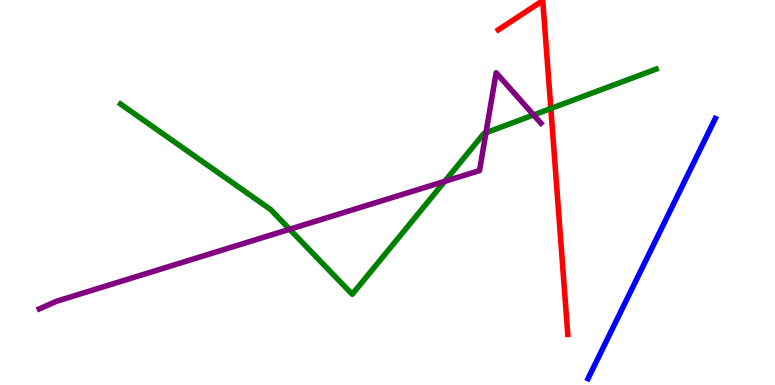[{'lines': ['blue', 'red'], 'intersections': []}, {'lines': ['green', 'red'], 'intersections': [{'x': 7.11, 'y': 7.18}]}, {'lines': ['purple', 'red'], 'intersections': []}, {'lines': ['blue', 'green'], 'intersections': []}, {'lines': ['blue', 'purple'], 'intersections': []}, {'lines': ['green', 'purple'], 'intersections': [{'x': 3.74, 'y': 4.05}, {'x': 5.74, 'y': 5.29}, {'x': 6.27, 'y': 6.55}, {'x': 6.89, 'y': 7.01}]}]